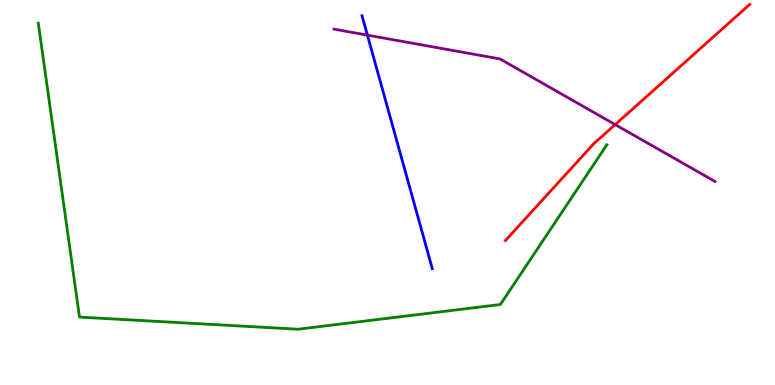[{'lines': ['blue', 'red'], 'intersections': []}, {'lines': ['green', 'red'], 'intersections': []}, {'lines': ['purple', 'red'], 'intersections': [{'x': 7.94, 'y': 6.76}]}, {'lines': ['blue', 'green'], 'intersections': []}, {'lines': ['blue', 'purple'], 'intersections': [{'x': 4.74, 'y': 9.09}]}, {'lines': ['green', 'purple'], 'intersections': []}]